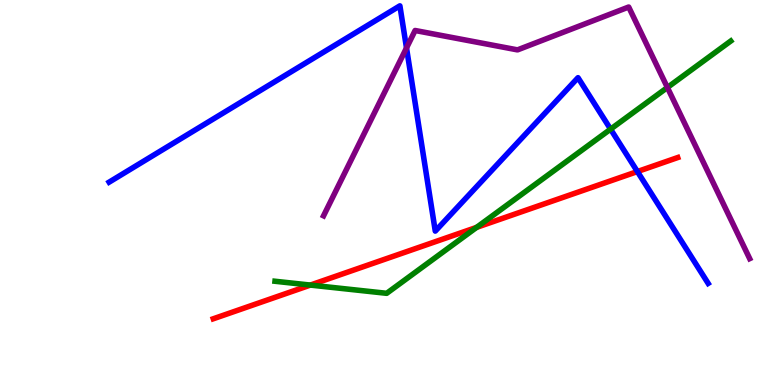[{'lines': ['blue', 'red'], 'intersections': [{'x': 8.22, 'y': 5.54}]}, {'lines': ['green', 'red'], 'intersections': [{'x': 4.0, 'y': 2.6}, {'x': 6.15, 'y': 4.09}]}, {'lines': ['purple', 'red'], 'intersections': []}, {'lines': ['blue', 'green'], 'intersections': [{'x': 7.88, 'y': 6.65}]}, {'lines': ['blue', 'purple'], 'intersections': [{'x': 5.25, 'y': 8.76}]}, {'lines': ['green', 'purple'], 'intersections': [{'x': 8.61, 'y': 7.73}]}]